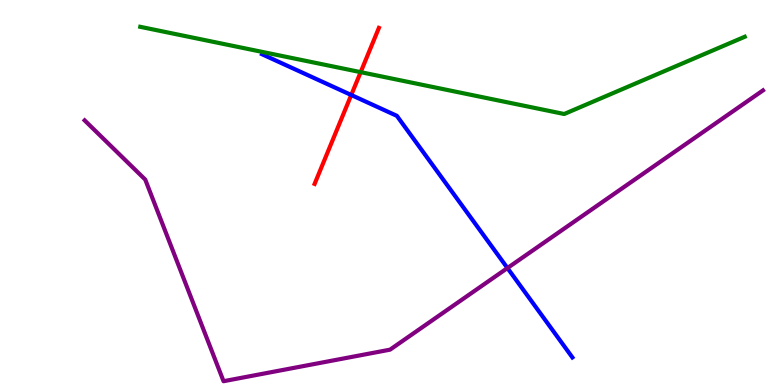[{'lines': ['blue', 'red'], 'intersections': [{'x': 4.53, 'y': 7.53}]}, {'lines': ['green', 'red'], 'intersections': [{'x': 4.65, 'y': 8.13}]}, {'lines': ['purple', 'red'], 'intersections': []}, {'lines': ['blue', 'green'], 'intersections': []}, {'lines': ['blue', 'purple'], 'intersections': [{'x': 6.55, 'y': 3.04}]}, {'lines': ['green', 'purple'], 'intersections': []}]